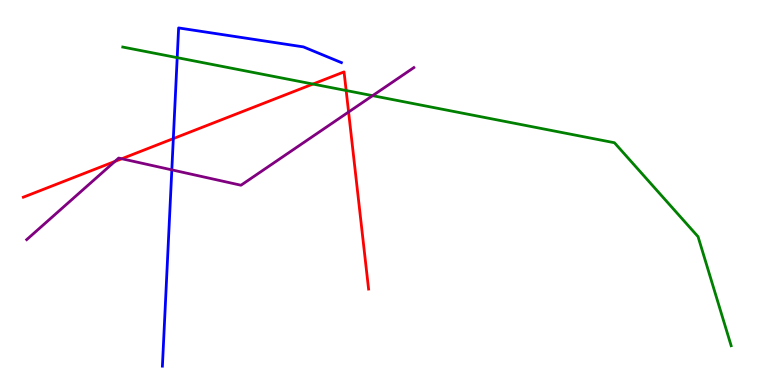[{'lines': ['blue', 'red'], 'intersections': [{'x': 2.24, 'y': 6.4}]}, {'lines': ['green', 'red'], 'intersections': [{'x': 4.04, 'y': 7.82}, {'x': 4.47, 'y': 7.65}]}, {'lines': ['purple', 'red'], 'intersections': [{'x': 1.48, 'y': 5.81}, {'x': 1.57, 'y': 5.88}, {'x': 4.5, 'y': 7.09}]}, {'lines': ['blue', 'green'], 'intersections': [{'x': 2.29, 'y': 8.5}]}, {'lines': ['blue', 'purple'], 'intersections': [{'x': 2.22, 'y': 5.59}]}, {'lines': ['green', 'purple'], 'intersections': [{'x': 4.81, 'y': 7.52}]}]